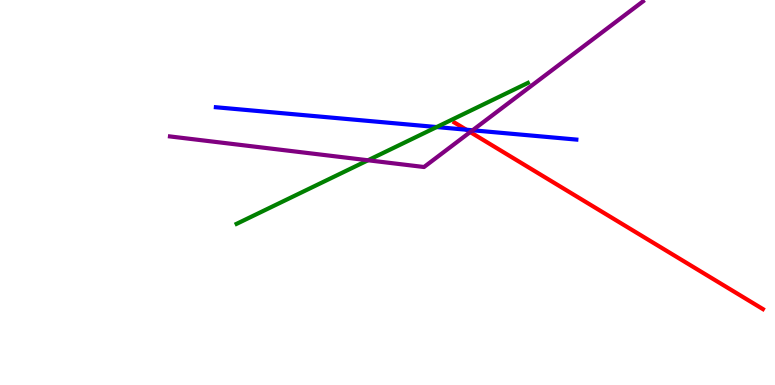[{'lines': ['blue', 'red'], 'intersections': [{'x': 6.02, 'y': 6.63}]}, {'lines': ['green', 'red'], 'intersections': []}, {'lines': ['purple', 'red'], 'intersections': [{'x': 6.07, 'y': 6.57}]}, {'lines': ['blue', 'green'], 'intersections': [{'x': 5.63, 'y': 6.7}]}, {'lines': ['blue', 'purple'], 'intersections': [{'x': 6.1, 'y': 6.62}]}, {'lines': ['green', 'purple'], 'intersections': [{'x': 4.75, 'y': 5.84}]}]